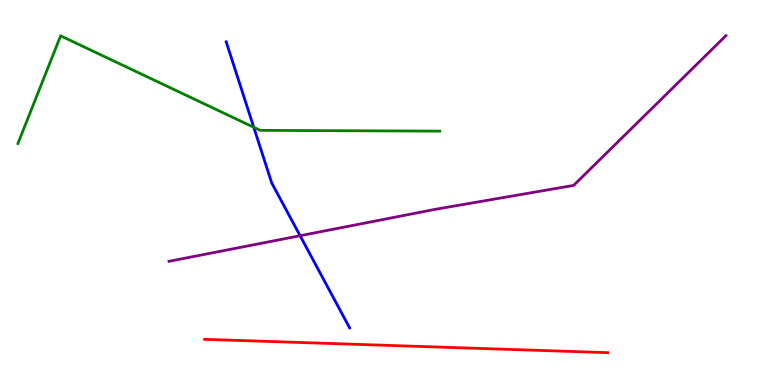[{'lines': ['blue', 'red'], 'intersections': []}, {'lines': ['green', 'red'], 'intersections': []}, {'lines': ['purple', 'red'], 'intersections': []}, {'lines': ['blue', 'green'], 'intersections': [{'x': 3.27, 'y': 6.69}]}, {'lines': ['blue', 'purple'], 'intersections': [{'x': 3.87, 'y': 3.88}]}, {'lines': ['green', 'purple'], 'intersections': []}]